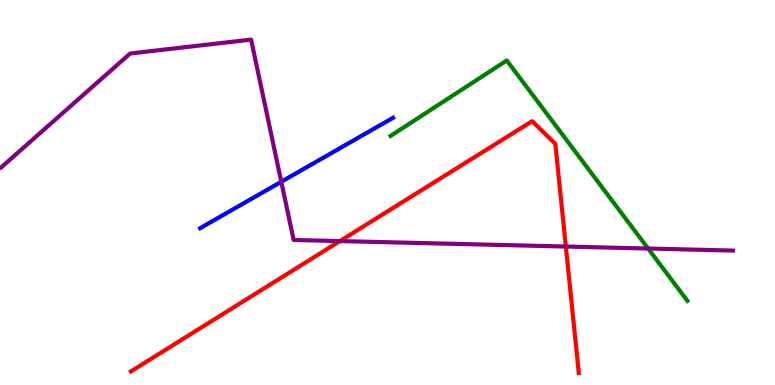[{'lines': ['blue', 'red'], 'intersections': []}, {'lines': ['green', 'red'], 'intersections': []}, {'lines': ['purple', 'red'], 'intersections': [{'x': 4.39, 'y': 3.74}, {'x': 7.3, 'y': 3.6}]}, {'lines': ['blue', 'green'], 'intersections': []}, {'lines': ['blue', 'purple'], 'intersections': [{'x': 3.63, 'y': 5.28}]}, {'lines': ['green', 'purple'], 'intersections': [{'x': 8.36, 'y': 3.54}]}]